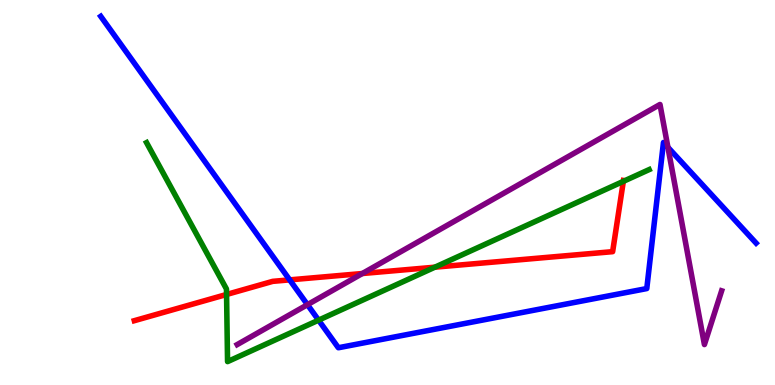[{'lines': ['blue', 'red'], 'intersections': [{'x': 3.74, 'y': 2.73}]}, {'lines': ['green', 'red'], 'intersections': [{'x': 2.92, 'y': 2.35}, {'x': 5.61, 'y': 3.06}, {'x': 8.04, 'y': 5.29}]}, {'lines': ['purple', 'red'], 'intersections': [{'x': 4.68, 'y': 2.9}]}, {'lines': ['blue', 'green'], 'intersections': [{'x': 4.11, 'y': 1.68}]}, {'lines': ['blue', 'purple'], 'intersections': [{'x': 3.97, 'y': 2.09}, {'x': 8.62, 'y': 6.17}]}, {'lines': ['green', 'purple'], 'intersections': []}]